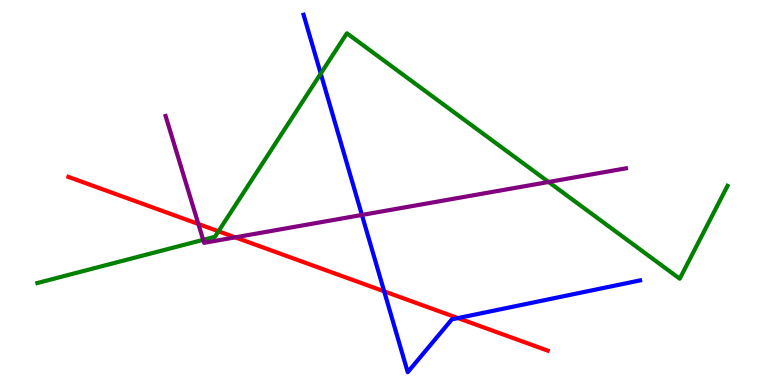[{'lines': ['blue', 'red'], 'intersections': [{'x': 4.96, 'y': 2.43}, {'x': 5.91, 'y': 1.74}]}, {'lines': ['green', 'red'], 'intersections': [{'x': 2.82, 'y': 3.99}]}, {'lines': ['purple', 'red'], 'intersections': [{'x': 2.56, 'y': 4.18}, {'x': 3.03, 'y': 3.84}]}, {'lines': ['blue', 'green'], 'intersections': [{'x': 4.14, 'y': 8.09}]}, {'lines': ['blue', 'purple'], 'intersections': [{'x': 4.67, 'y': 4.42}]}, {'lines': ['green', 'purple'], 'intersections': [{'x': 2.62, 'y': 3.77}, {'x': 7.08, 'y': 5.27}]}]